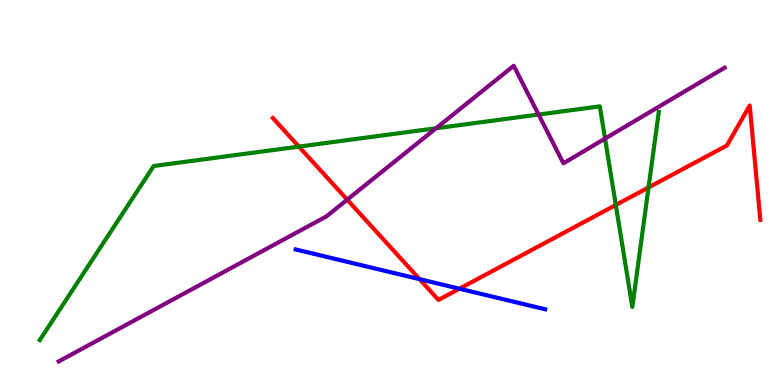[{'lines': ['blue', 'red'], 'intersections': [{'x': 5.41, 'y': 2.75}, {'x': 5.93, 'y': 2.5}]}, {'lines': ['green', 'red'], 'intersections': [{'x': 3.86, 'y': 6.19}, {'x': 7.95, 'y': 4.68}, {'x': 8.37, 'y': 5.13}]}, {'lines': ['purple', 'red'], 'intersections': [{'x': 4.48, 'y': 4.81}]}, {'lines': ['blue', 'green'], 'intersections': []}, {'lines': ['blue', 'purple'], 'intersections': []}, {'lines': ['green', 'purple'], 'intersections': [{'x': 5.63, 'y': 6.67}, {'x': 6.95, 'y': 7.02}, {'x': 7.81, 'y': 6.4}]}]